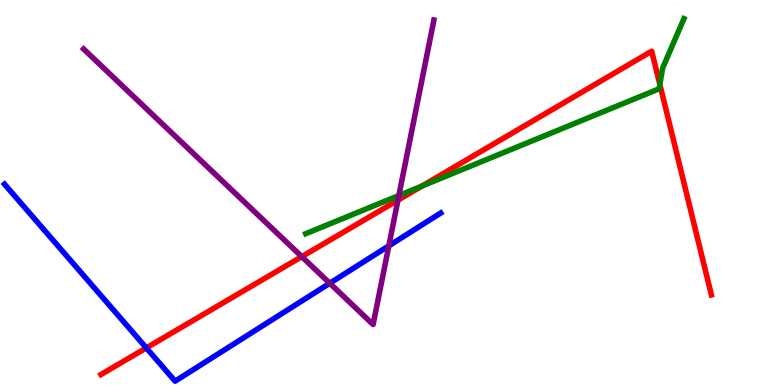[{'lines': ['blue', 'red'], 'intersections': [{'x': 1.89, 'y': 0.963}]}, {'lines': ['green', 'red'], 'intersections': [{'x': 5.45, 'y': 5.17}, {'x': 8.51, 'y': 7.81}]}, {'lines': ['purple', 'red'], 'intersections': [{'x': 3.89, 'y': 3.33}, {'x': 5.13, 'y': 4.8}]}, {'lines': ['blue', 'green'], 'intersections': []}, {'lines': ['blue', 'purple'], 'intersections': [{'x': 4.25, 'y': 2.64}, {'x': 5.02, 'y': 3.61}]}, {'lines': ['green', 'purple'], 'intersections': [{'x': 5.15, 'y': 4.92}]}]